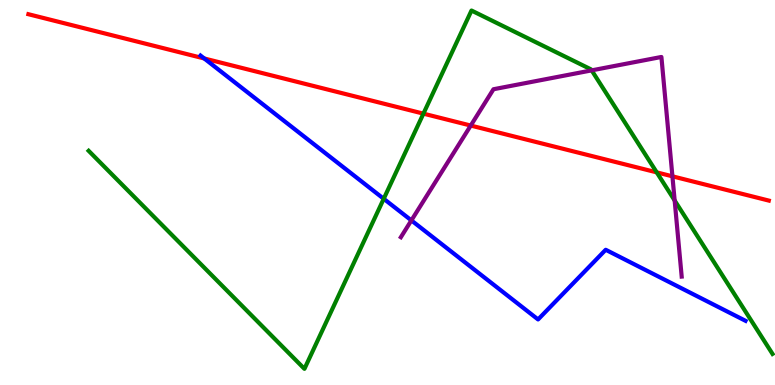[{'lines': ['blue', 'red'], 'intersections': [{'x': 2.64, 'y': 8.48}]}, {'lines': ['green', 'red'], 'intersections': [{'x': 5.46, 'y': 7.05}, {'x': 8.47, 'y': 5.52}]}, {'lines': ['purple', 'red'], 'intersections': [{'x': 6.07, 'y': 6.74}, {'x': 8.68, 'y': 5.42}]}, {'lines': ['blue', 'green'], 'intersections': [{'x': 4.95, 'y': 4.84}]}, {'lines': ['blue', 'purple'], 'intersections': [{'x': 5.31, 'y': 4.28}]}, {'lines': ['green', 'purple'], 'intersections': [{'x': 7.63, 'y': 8.17}, {'x': 8.71, 'y': 4.79}]}]